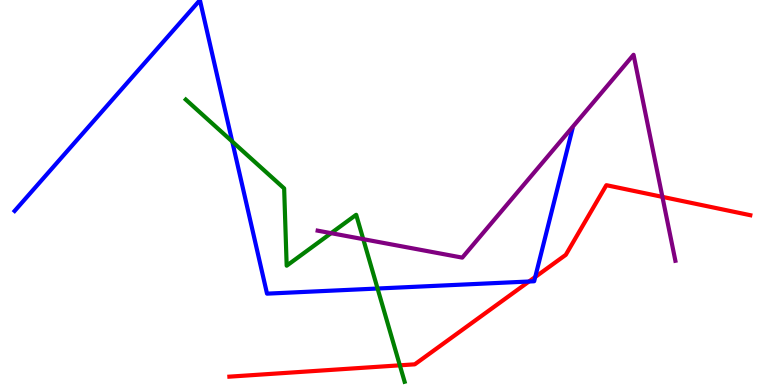[{'lines': ['blue', 'red'], 'intersections': [{'x': 6.83, 'y': 2.69}, {'x': 6.91, 'y': 2.81}]}, {'lines': ['green', 'red'], 'intersections': [{'x': 5.16, 'y': 0.511}]}, {'lines': ['purple', 'red'], 'intersections': [{'x': 8.55, 'y': 4.89}]}, {'lines': ['blue', 'green'], 'intersections': [{'x': 3.0, 'y': 6.32}, {'x': 4.87, 'y': 2.51}]}, {'lines': ['blue', 'purple'], 'intersections': []}, {'lines': ['green', 'purple'], 'intersections': [{'x': 4.27, 'y': 3.94}, {'x': 4.69, 'y': 3.79}]}]